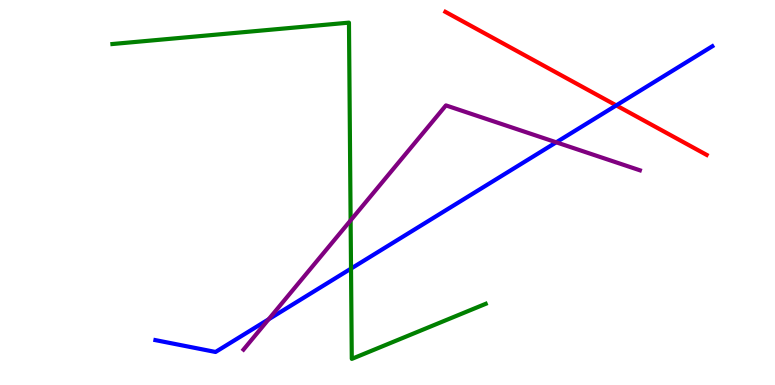[{'lines': ['blue', 'red'], 'intersections': [{'x': 7.95, 'y': 7.26}]}, {'lines': ['green', 'red'], 'intersections': []}, {'lines': ['purple', 'red'], 'intersections': []}, {'lines': ['blue', 'green'], 'intersections': [{'x': 4.53, 'y': 3.02}]}, {'lines': ['blue', 'purple'], 'intersections': [{'x': 3.47, 'y': 1.71}, {'x': 7.18, 'y': 6.3}]}, {'lines': ['green', 'purple'], 'intersections': [{'x': 4.52, 'y': 4.28}]}]